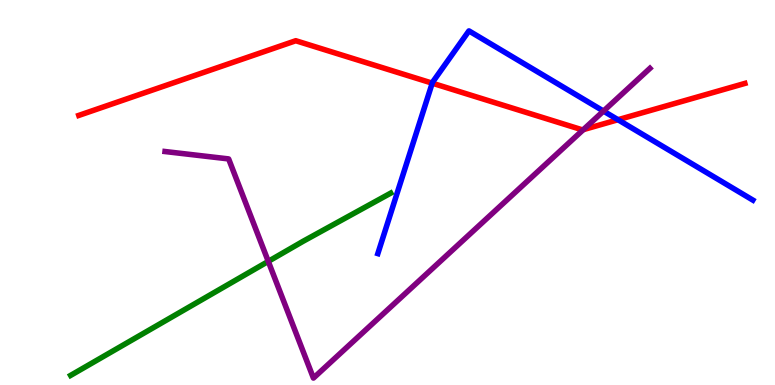[{'lines': ['blue', 'red'], 'intersections': [{'x': 5.58, 'y': 7.84}, {'x': 7.97, 'y': 6.89}]}, {'lines': ['green', 'red'], 'intersections': []}, {'lines': ['purple', 'red'], 'intersections': [{'x': 7.53, 'y': 6.63}]}, {'lines': ['blue', 'green'], 'intersections': []}, {'lines': ['blue', 'purple'], 'intersections': [{'x': 7.79, 'y': 7.11}]}, {'lines': ['green', 'purple'], 'intersections': [{'x': 3.46, 'y': 3.21}]}]